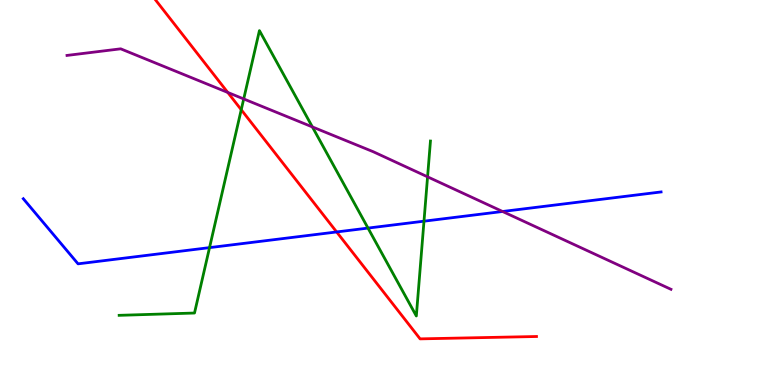[{'lines': ['blue', 'red'], 'intersections': [{'x': 4.34, 'y': 3.98}]}, {'lines': ['green', 'red'], 'intersections': [{'x': 3.11, 'y': 7.15}]}, {'lines': ['purple', 'red'], 'intersections': [{'x': 2.94, 'y': 7.6}]}, {'lines': ['blue', 'green'], 'intersections': [{'x': 2.7, 'y': 3.57}, {'x': 4.75, 'y': 4.08}, {'x': 5.47, 'y': 4.26}]}, {'lines': ['blue', 'purple'], 'intersections': [{'x': 6.48, 'y': 4.51}]}, {'lines': ['green', 'purple'], 'intersections': [{'x': 3.14, 'y': 7.43}, {'x': 4.03, 'y': 6.7}, {'x': 5.52, 'y': 5.41}]}]